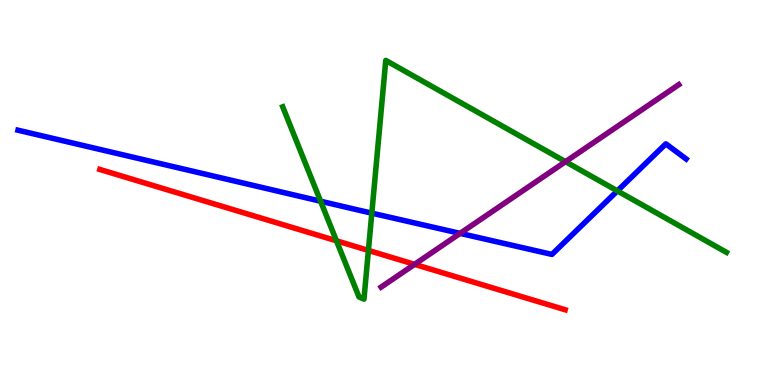[{'lines': ['blue', 'red'], 'intersections': []}, {'lines': ['green', 'red'], 'intersections': [{'x': 4.34, 'y': 3.75}, {'x': 4.75, 'y': 3.5}]}, {'lines': ['purple', 'red'], 'intersections': [{'x': 5.35, 'y': 3.13}]}, {'lines': ['blue', 'green'], 'intersections': [{'x': 4.14, 'y': 4.77}, {'x': 4.8, 'y': 4.46}, {'x': 7.97, 'y': 5.04}]}, {'lines': ['blue', 'purple'], 'intersections': [{'x': 5.94, 'y': 3.94}]}, {'lines': ['green', 'purple'], 'intersections': [{'x': 7.3, 'y': 5.8}]}]